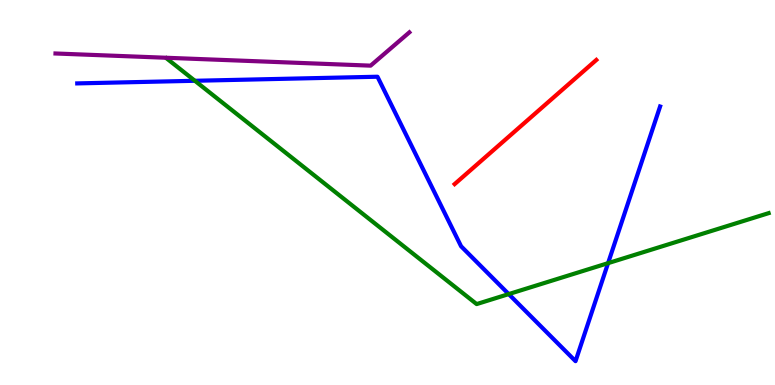[{'lines': ['blue', 'red'], 'intersections': []}, {'lines': ['green', 'red'], 'intersections': []}, {'lines': ['purple', 'red'], 'intersections': []}, {'lines': ['blue', 'green'], 'intersections': [{'x': 2.51, 'y': 7.9}, {'x': 6.56, 'y': 2.36}, {'x': 7.85, 'y': 3.16}]}, {'lines': ['blue', 'purple'], 'intersections': []}, {'lines': ['green', 'purple'], 'intersections': []}]